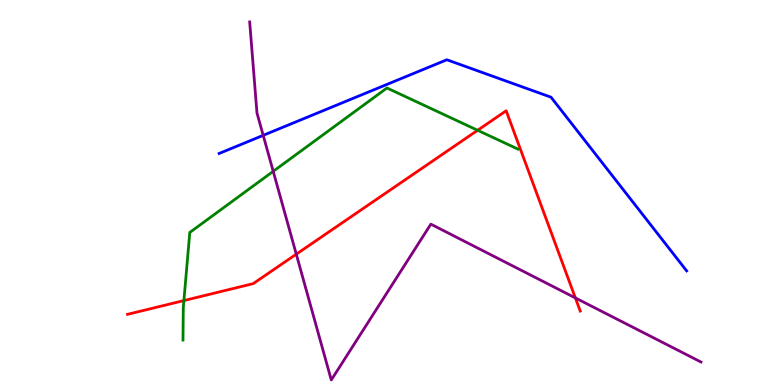[{'lines': ['blue', 'red'], 'intersections': []}, {'lines': ['green', 'red'], 'intersections': [{'x': 2.37, 'y': 2.19}, {'x': 6.16, 'y': 6.62}]}, {'lines': ['purple', 'red'], 'intersections': [{'x': 3.82, 'y': 3.4}, {'x': 7.42, 'y': 2.26}]}, {'lines': ['blue', 'green'], 'intersections': []}, {'lines': ['blue', 'purple'], 'intersections': [{'x': 3.4, 'y': 6.48}]}, {'lines': ['green', 'purple'], 'intersections': [{'x': 3.53, 'y': 5.55}]}]